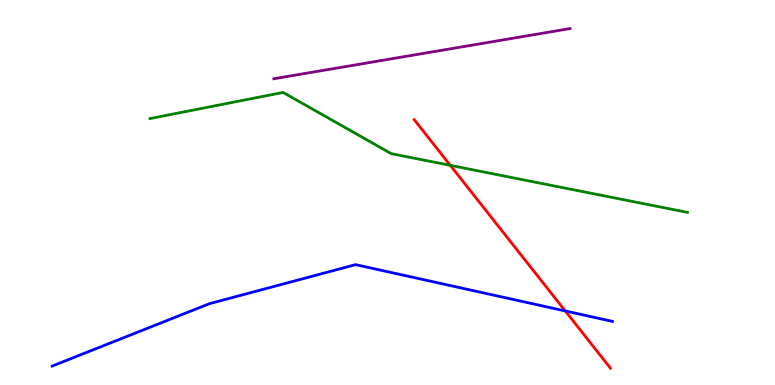[{'lines': ['blue', 'red'], 'intersections': [{'x': 7.29, 'y': 1.92}]}, {'lines': ['green', 'red'], 'intersections': [{'x': 5.81, 'y': 5.71}]}, {'lines': ['purple', 'red'], 'intersections': []}, {'lines': ['blue', 'green'], 'intersections': []}, {'lines': ['blue', 'purple'], 'intersections': []}, {'lines': ['green', 'purple'], 'intersections': []}]